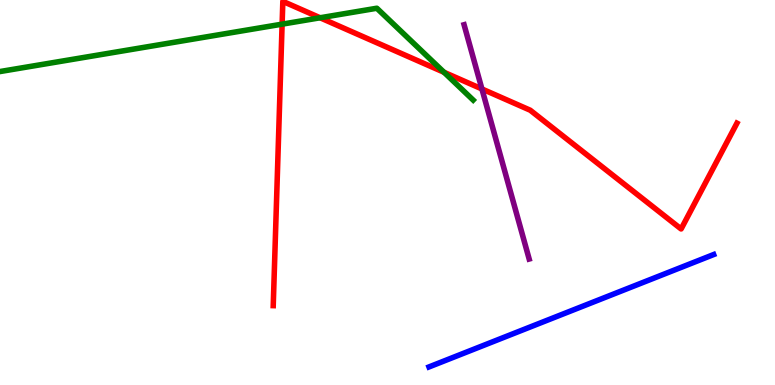[{'lines': ['blue', 'red'], 'intersections': []}, {'lines': ['green', 'red'], 'intersections': [{'x': 3.64, 'y': 9.37}, {'x': 4.13, 'y': 9.54}, {'x': 5.73, 'y': 8.12}]}, {'lines': ['purple', 'red'], 'intersections': [{'x': 6.22, 'y': 7.69}]}, {'lines': ['blue', 'green'], 'intersections': []}, {'lines': ['blue', 'purple'], 'intersections': []}, {'lines': ['green', 'purple'], 'intersections': []}]